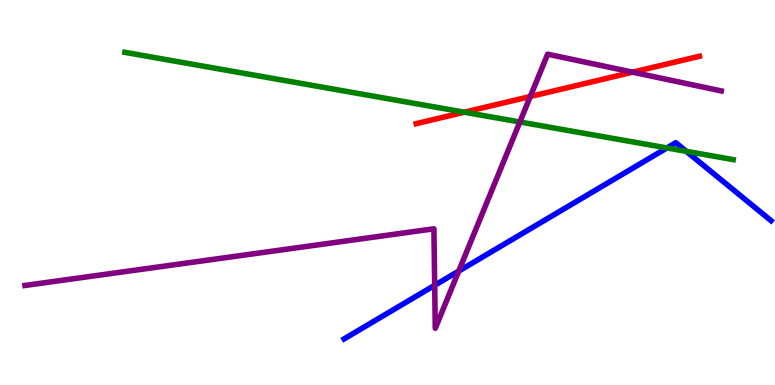[{'lines': ['blue', 'red'], 'intersections': []}, {'lines': ['green', 'red'], 'intersections': [{'x': 5.99, 'y': 7.09}]}, {'lines': ['purple', 'red'], 'intersections': [{'x': 6.84, 'y': 7.49}, {'x': 8.16, 'y': 8.13}]}, {'lines': ['blue', 'green'], 'intersections': [{'x': 8.61, 'y': 6.16}, {'x': 8.86, 'y': 6.07}]}, {'lines': ['blue', 'purple'], 'intersections': [{'x': 5.61, 'y': 2.59}, {'x': 5.92, 'y': 2.96}]}, {'lines': ['green', 'purple'], 'intersections': [{'x': 6.71, 'y': 6.83}]}]